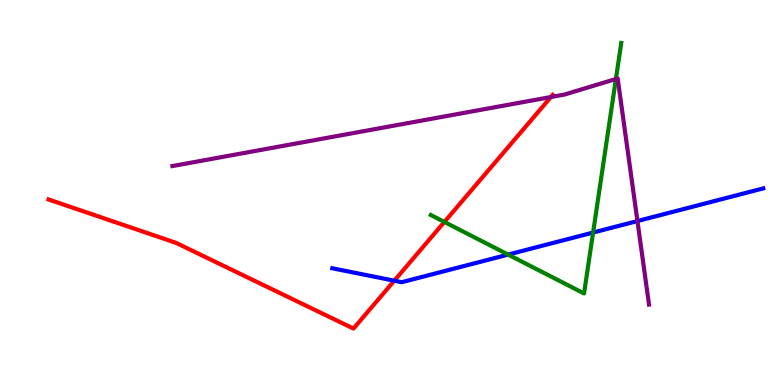[{'lines': ['blue', 'red'], 'intersections': [{'x': 5.09, 'y': 2.71}]}, {'lines': ['green', 'red'], 'intersections': [{'x': 5.73, 'y': 4.23}]}, {'lines': ['purple', 'red'], 'intersections': [{'x': 7.11, 'y': 7.48}]}, {'lines': ['blue', 'green'], 'intersections': [{'x': 6.56, 'y': 3.39}, {'x': 7.65, 'y': 3.96}]}, {'lines': ['blue', 'purple'], 'intersections': [{'x': 8.22, 'y': 4.26}]}, {'lines': ['green', 'purple'], 'intersections': [{'x': 7.95, 'y': 7.95}]}]